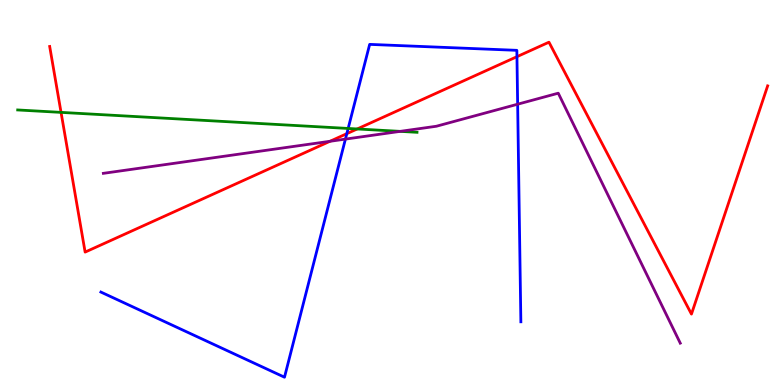[{'lines': ['blue', 'red'], 'intersections': [{'x': 4.48, 'y': 6.53}, {'x': 6.67, 'y': 8.53}]}, {'lines': ['green', 'red'], 'intersections': [{'x': 0.788, 'y': 7.08}, {'x': 4.61, 'y': 6.65}]}, {'lines': ['purple', 'red'], 'intersections': [{'x': 4.26, 'y': 6.33}]}, {'lines': ['blue', 'green'], 'intersections': [{'x': 4.49, 'y': 6.66}]}, {'lines': ['blue', 'purple'], 'intersections': [{'x': 4.46, 'y': 6.39}, {'x': 6.68, 'y': 7.29}]}, {'lines': ['green', 'purple'], 'intersections': [{'x': 5.16, 'y': 6.59}]}]